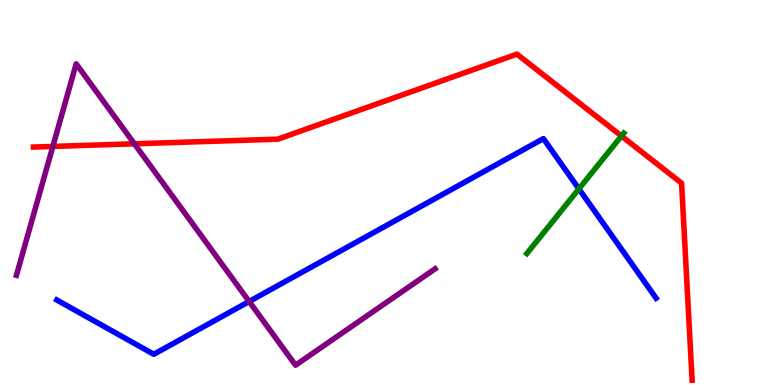[{'lines': ['blue', 'red'], 'intersections': []}, {'lines': ['green', 'red'], 'intersections': [{'x': 8.02, 'y': 6.47}]}, {'lines': ['purple', 'red'], 'intersections': [{'x': 0.682, 'y': 6.2}, {'x': 1.73, 'y': 6.26}]}, {'lines': ['blue', 'green'], 'intersections': [{'x': 7.47, 'y': 5.09}]}, {'lines': ['blue', 'purple'], 'intersections': [{'x': 3.21, 'y': 2.17}]}, {'lines': ['green', 'purple'], 'intersections': []}]